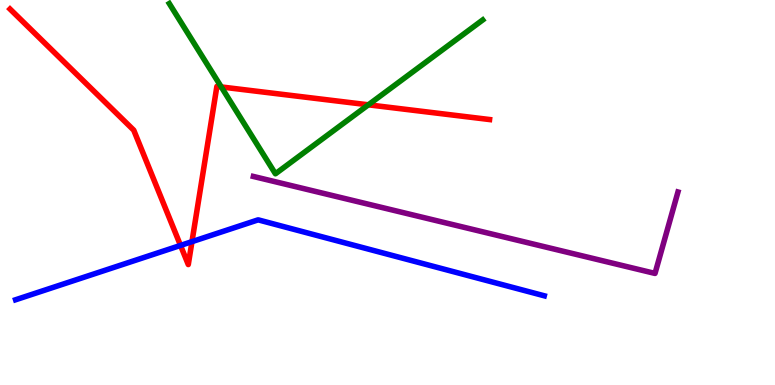[{'lines': ['blue', 'red'], 'intersections': [{'x': 2.33, 'y': 3.63}, {'x': 2.48, 'y': 3.72}]}, {'lines': ['green', 'red'], 'intersections': [{'x': 2.86, 'y': 7.74}, {'x': 4.75, 'y': 7.28}]}, {'lines': ['purple', 'red'], 'intersections': []}, {'lines': ['blue', 'green'], 'intersections': []}, {'lines': ['blue', 'purple'], 'intersections': []}, {'lines': ['green', 'purple'], 'intersections': []}]